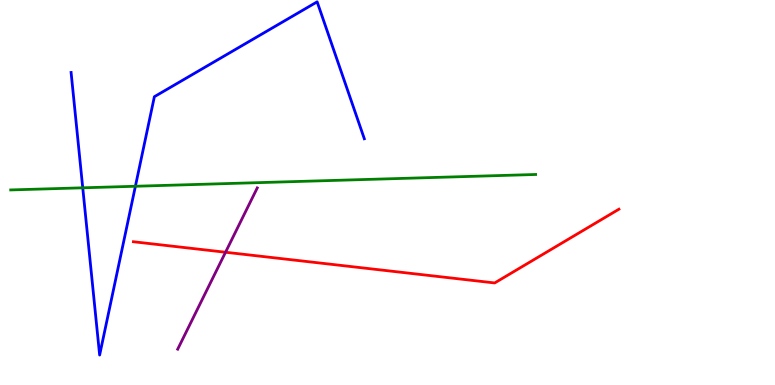[{'lines': ['blue', 'red'], 'intersections': []}, {'lines': ['green', 'red'], 'intersections': []}, {'lines': ['purple', 'red'], 'intersections': [{'x': 2.91, 'y': 3.45}]}, {'lines': ['blue', 'green'], 'intersections': [{'x': 1.07, 'y': 5.12}, {'x': 1.75, 'y': 5.16}]}, {'lines': ['blue', 'purple'], 'intersections': []}, {'lines': ['green', 'purple'], 'intersections': []}]